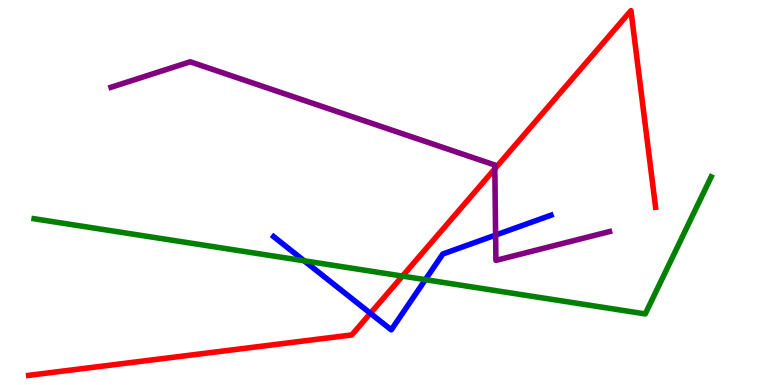[{'lines': ['blue', 'red'], 'intersections': [{'x': 4.78, 'y': 1.86}]}, {'lines': ['green', 'red'], 'intersections': [{'x': 5.19, 'y': 2.83}]}, {'lines': ['purple', 'red'], 'intersections': [{'x': 6.38, 'y': 5.62}]}, {'lines': ['blue', 'green'], 'intersections': [{'x': 3.92, 'y': 3.23}, {'x': 5.49, 'y': 2.74}]}, {'lines': ['blue', 'purple'], 'intersections': [{'x': 6.4, 'y': 3.89}]}, {'lines': ['green', 'purple'], 'intersections': []}]